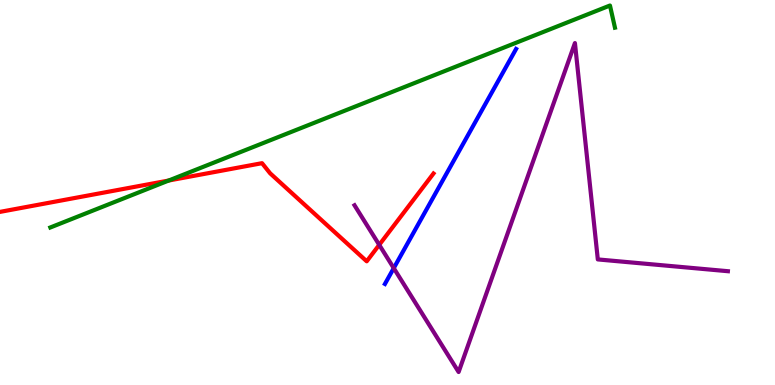[{'lines': ['blue', 'red'], 'intersections': []}, {'lines': ['green', 'red'], 'intersections': [{'x': 2.18, 'y': 5.31}]}, {'lines': ['purple', 'red'], 'intersections': [{'x': 4.89, 'y': 3.64}]}, {'lines': ['blue', 'green'], 'intersections': []}, {'lines': ['blue', 'purple'], 'intersections': [{'x': 5.08, 'y': 3.04}]}, {'lines': ['green', 'purple'], 'intersections': []}]